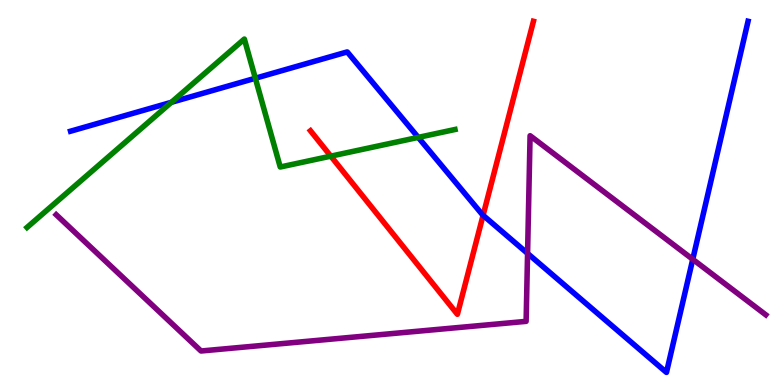[{'lines': ['blue', 'red'], 'intersections': [{'x': 6.23, 'y': 4.41}]}, {'lines': ['green', 'red'], 'intersections': [{'x': 4.27, 'y': 5.94}]}, {'lines': ['purple', 'red'], 'intersections': []}, {'lines': ['blue', 'green'], 'intersections': [{'x': 2.21, 'y': 7.34}, {'x': 3.29, 'y': 7.97}, {'x': 5.4, 'y': 6.43}]}, {'lines': ['blue', 'purple'], 'intersections': [{'x': 6.81, 'y': 3.42}, {'x': 8.94, 'y': 3.26}]}, {'lines': ['green', 'purple'], 'intersections': []}]